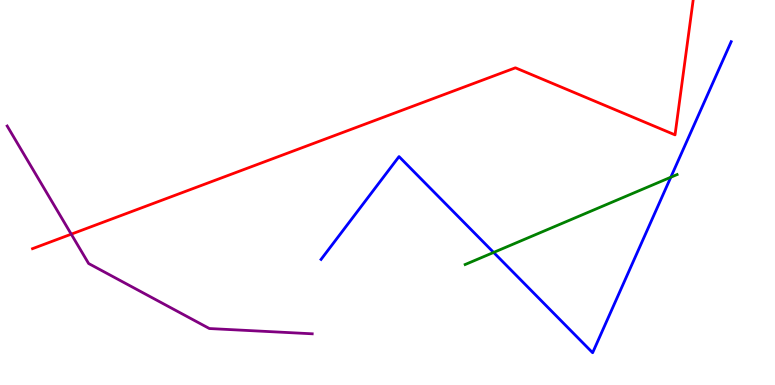[{'lines': ['blue', 'red'], 'intersections': []}, {'lines': ['green', 'red'], 'intersections': []}, {'lines': ['purple', 'red'], 'intersections': [{'x': 0.919, 'y': 3.92}]}, {'lines': ['blue', 'green'], 'intersections': [{'x': 6.37, 'y': 3.44}, {'x': 8.66, 'y': 5.4}]}, {'lines': ['blue', 'purple'], 'intersections': []}, {'lines': ['green', 'purple'], 'intersections': []}]